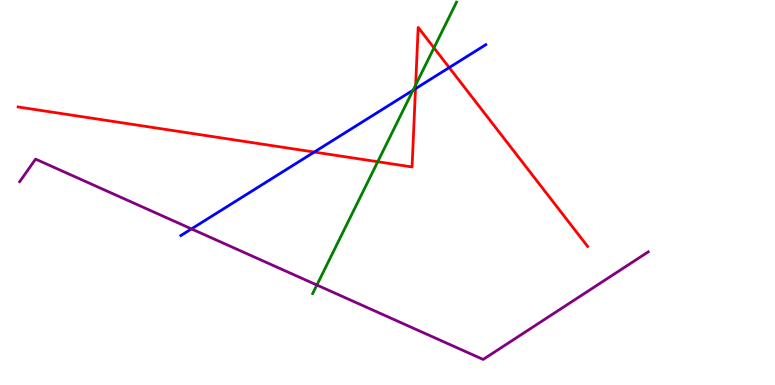[{'lines': ['blue', 'red'], 'intersections': [{'x': 4.05, 'y': 6.05}, {'x': 5.36, 'y': 7.7}, {'x': 5.8, 'y': 8.24}]}, {'lines': ['green', 'red'], 'intersections': [{'x': 4.87, 'y': 5.8}, {'x': 5.36, 'y': 7.79}, {'x': 5.6, 'y': 8.76}]}, {'lines': ['purple', 'red'], 'intersections': []}, {'lines': ['blue', 'green'], 'intersections': [{'x': 5.33, 'y': 7.66}]}, {'lines': ['blue', 'purple'], 'intersections': [{'x': 2.47, 'y': 4.05}]}, {'lines': ['green', 'purple'], 'intersections': [{'x': 4.09, 'y': 2.6}]}]